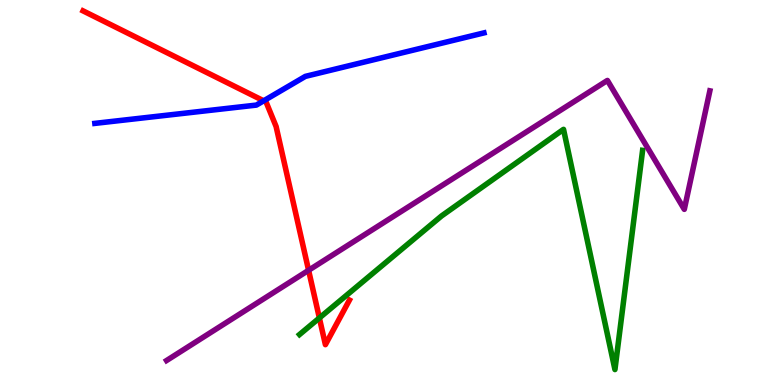[{'lines': ['blue', 'red'], 'intersections': [{'x': 3.4, 'y': 7.38}]}, {'lines': ['green', 'red'], 'intersections': [{'x': 4.12, 'y': 1.74}]}, {'lines': ['purple', 'red'], 'intersections': [{'x': 3.98, 'y': 2.98}]}, {'lines': ['blue', 'green'], 'intersections': []}, {'lines': ['blue', 'purple'], 'intersections': []}, {'lines': ['green', 'purple'], 'intersections': []}]